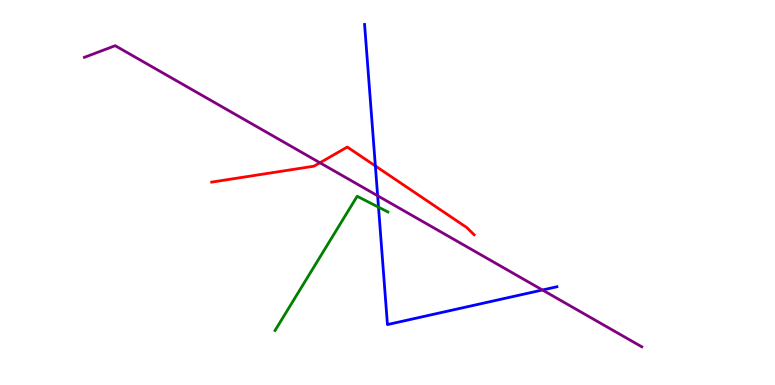[{'lines': ['blue', 'red'], 'intersections': [{'x': 4.84, 'y': 5.69}]}, {'lines': ['green', 'red'], 'intersections': []}, {'lines': ['purple', 'red'], 'intersections': [{'x': 4.13, 'y': 5.77}]}, {'lines': ['blue', 'green'], 'intersections': [{'x': 4.88, 'y': 4.62}]}, {'lines': ['blue', 'purple'], 'intersections': [{'x': 4.87, 'y': 4.92}, {'x': 7.0, 'y': 2.47}]}, {'lines': ['green', 'purple'], 'intersections': []}]